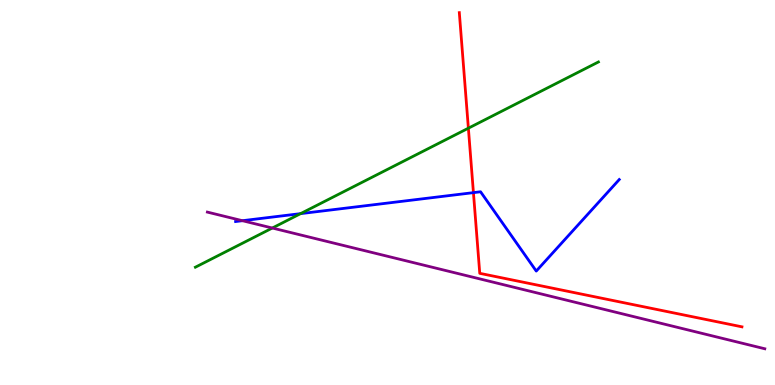[{'lines': ['blue', 'red'], 'intersections': [{'x': 6.11, 'y': 5.0}]}, {'lines': ['green', 'red'], 'intersections': [{'x': 6.04, 'y': 6.67}]}, {'lines': ['purple', 'red'], 'intersections': []}, {'lines': ['blue', 'green'], 'intersections': [{'x': 3.88, 'y': 4.45}]}, {'lines': ['blue', 'purple'], 'intersections': [{'x': 3.13, 'y': 4.27}]}, {'lines': ['green', 'purple'], 'intersections': [{'x': 3.51, 'y': 4.08}]}]